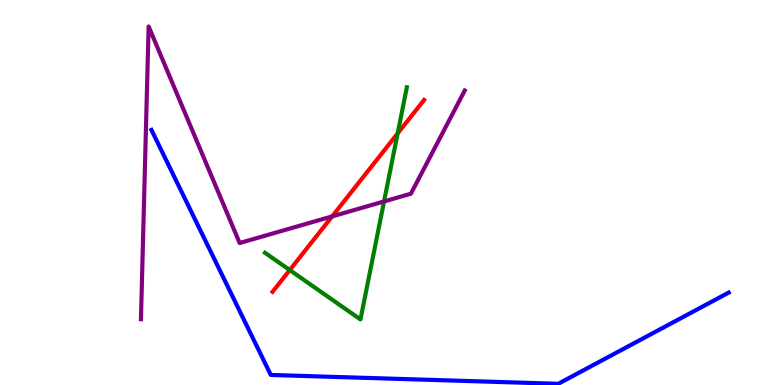[{'lines': ['blue', 'red'], 'intersections': []}, {'lines': ['green', 'red'], 'intersections': [{'x': 3.74, 'y': 2.99}, {'x': 5.13, 'y': 6.53}]}, {'lines': ['purple', 'red'], 'intersections': [{'x': 4.29, 'y': 4.38}]}, {'lines': ['blue', 'green'], 'intersections': []}, {'lines': ['blue', 'purple'], 'intersections': []}, {'lines': ['green', 'purple'], 'intersections': [{'x': 4.96, 'y': 4.77}]}]